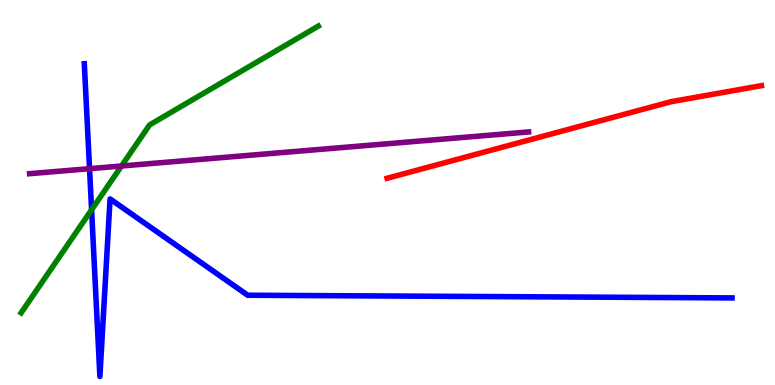[{'lines': ['blue', 'red'], 'intersections': []}, {'lines': ['green', 'red'], 'intersections': []}, {'lines': ['purple', 'red'], 'intersections': []}, {'lines': ['blue', 'green'], 'intersections': [{'x': 1.18, 'y': 4.55}]}, {'lines': ['blue', 'purple'], 'intersections': [{'x': 1.16, 'y': 5.62}]}, {'lines': ['green', 'purple'], 'intersections': [{'x': 1.57, 'y': 5.69}]}]